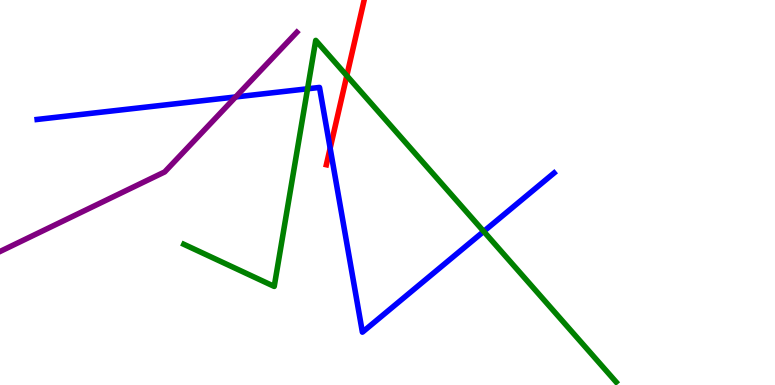[{'lines': ['blue', 'red'], 'intersections': [{'x': 4.26, 'y': 6.15}]}, {'lines': ['green', 'red'], 'intersections': [{'x': 4.47, 'y': 8.03}]}, {'lines': ['purple', 'red'], 'intersections': []}, {'lines': ['blue', 'green'], 'intersections': [{'x': 3.97, 'y': 7.69}, {'x': 6.24, 'y': 3.99}]}, {'lines': ['blue', 'purple'], 'intersections': [{'x': 3.04, 'y': 7.48}]}, {'lines': ['green', 'purple'], 'intersections': []}]